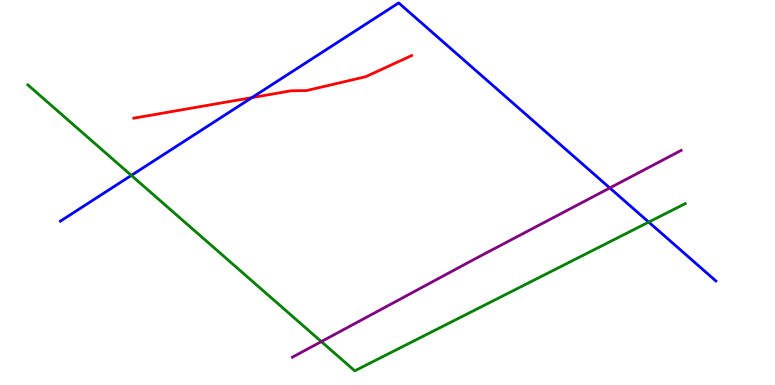[{'lines': ['blue', 'red'], 'intersections': [{'x': 3.25, 'y': 7.46}]}, {'lines': ['green', 'red'], 'intersections': []}, {'lines': ['purple', 'red'], 'intersections': []}, {'lines': ['blue', 'green'], 'intersections': [{'x': 1.69, 'y': 5.44}, {'x': 8.37, 'y': 4.23}]}, {'lines': ['blue', 'purple'], 'intersections': [{'x': 7.87, 'y': 5.12}]}, {'lines': ['green', 'purple'], 'intersections': [{'x': 4.15, 'y': 1.13}]}]